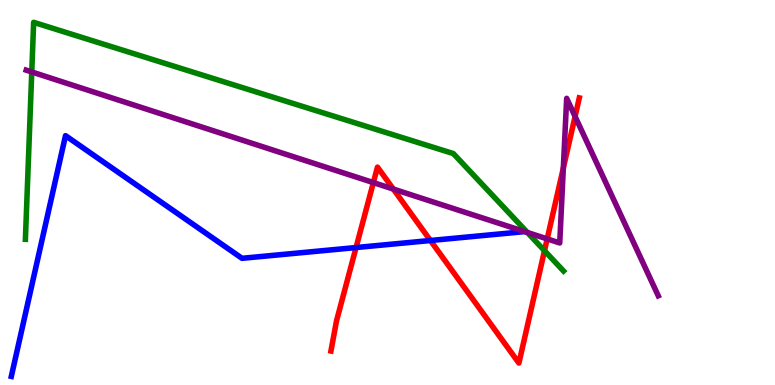[{'lines': ['blue', 'red'], 'intersections': [{'x': 4.59, 'y': 3.57}, {'x': 5.55, 'y': 3.75}]}, {'lines': ['green', 'red'], 'intersections': [{'x': 7.03, 'y': 3.49}]}, {'lines': ['purple', 'red'], 'intersections': [{'x': 4.82, 'y': 5.26}, {'x': 5.08, 'y': 5.09}, {'x': 7.06, 'y': 3.79}, {'x': 7.27, 'y': 5.64}, {'x': 7.42, 'y': 6.98}]}, {'lines': ['blue', 'green'], 'intersections': []}, {'lines': ['blue', 'purple'], 'intersections': []}, {'lines': ['green', 'purple'], 'intersections': [{'x': 0.41, 'y': 8.13}, {'x': 6.81, 'y': 3.96}]}]